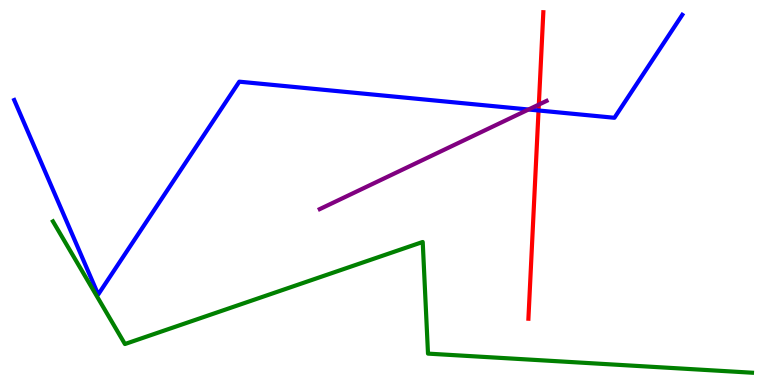[{'lines': ['blue', 'red'], 'intersections': [{'x': 6.95, 'y': 7.13}]}, {'lines': ['green', 'red'], 'intersections': []}, {'lines': ['purple', 'red'], 'intersections': [{'x': 6.95, 'y': 7.28}]}, {'lines': ['blue', 'green'], 'intersections': []}, {'lines': ['blue', 'purple'], 'intersections': [{'x': 6.82, 'y': 7.16}]}, {'lines': ['green', 'purple'], 'intersections': []}]